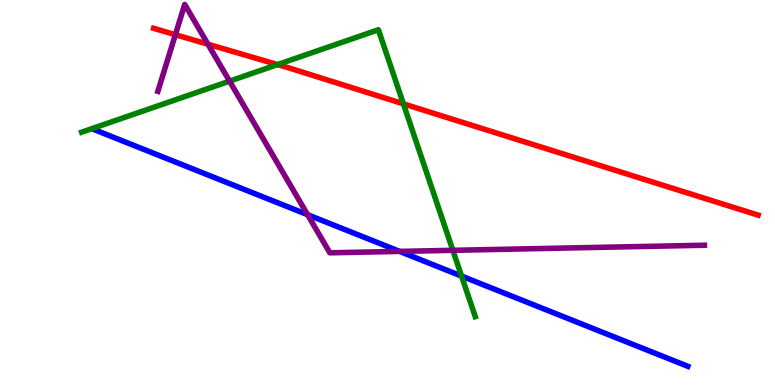[{'lines': ['blue', 'red'], 'intersections': []}, {'lines': ['green', 'red'], 'intersections': [{'x': 3.58, 'y': 8.32}, {'x': 5.21, 'y': 7.3}]}, {'lines': ['purple', 'red'], 'intersections': [{'x': 2.26, 'y': 9.1}, {'x': 2.68, 'y': 8.85}]}, {'lines': ['blue', 'green'], 'intersections': [{'x': 5.96, 'y': 2.83}]}, {'lines': ['blue', 'purple'], 'intersections': [{'x': 3.97, 'y': 4.42}, {'x': 5.16, 'y': 3.47}]}, {'lines': ['green', 'purple'], 'intersections': [{'x': 2.96, 'y': 7.89}, {'x': 5.84, 'y': 3.5}]}]